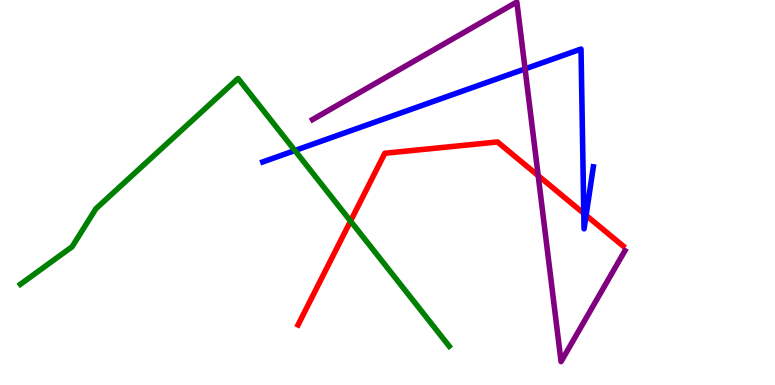[{'lines': ['blue', 'red'], 'intersections': [{'x': 7.53, 'y': 4.46}, {'x': 7.56, 'y': 4.41}]}, {'lines': ['green', 'red'], 'intersections': [{'x': 4.52, 'y': 4.26}]}, {'lines': ['purple', 'red'], 'intersections': [{'x': 6.94, 'y': 5.44}]}, {'lines': ['blue', 'green'], 'intersections': [{'x': 3.81, 'y': 6.09}]}, {'lines': ['blue', 'purple'], 'intersections': [{'x': 6.78, 'y': 8.21}]}, {'lines': ['green', 'purple'], 'intersections': []}]